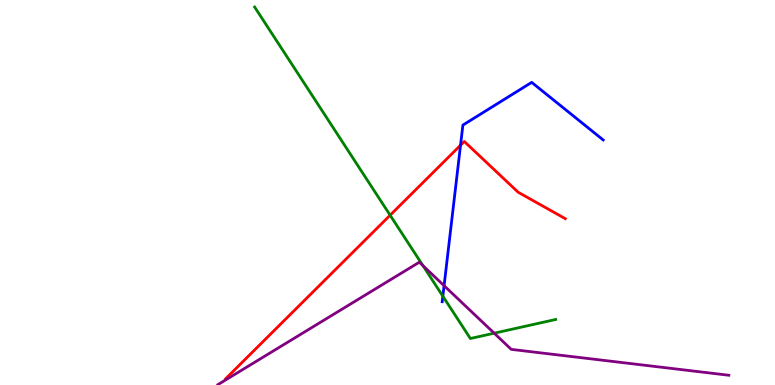[{'lines': ['blue', 'red'], 'intersections': [{'x': 5.94, 'y': 6.23}]}, {'lines': ['green', 'red'], 'intersections': [{'x': 5.03, 'y': 4.41}]}, {'lines': ['purple', 'red'], 'intersections': []}, {'lines': ['blue', 'green'], 'intersections': [{'x': 5.71, 'y': 2.31}]}, {'lines': ['blue', 'purple'], 'intersections': [{'x': 5.73, 'y': 2.58}]}, {'lines': ['green', 'purple'], 'intersections': [{'x': 5.46, 'y': 3.1}, {'x': 6.38, 'y': 1.35}]}]